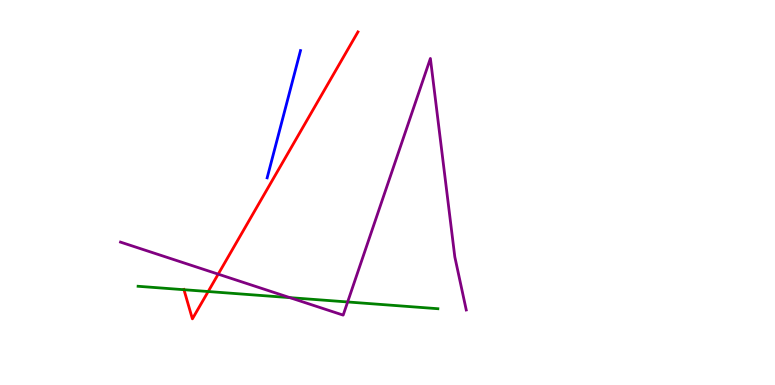[{'lines': ['blue', 'red'], 'intersections': []}, {'lines': ['green', 'red'], 'intersections': [{'x': 2.37, 'y': 2.48}, {'x': 2.69, 'y': 2.43}]}, {'lines': ['purple', 'red'], 'intersections': [{'x': 2.82, 'y': 2.88}]}, {'lines': ['blue', 'green'], 'intersections': []}, {'lines': ['blue', 'purple'], 'intersections': []}, {'lines': ['green', 'purple'], 'intersections': [{'x': 3.74, 'y': 2.27}, {'x': 4.49, 'y': 2.16}]}]